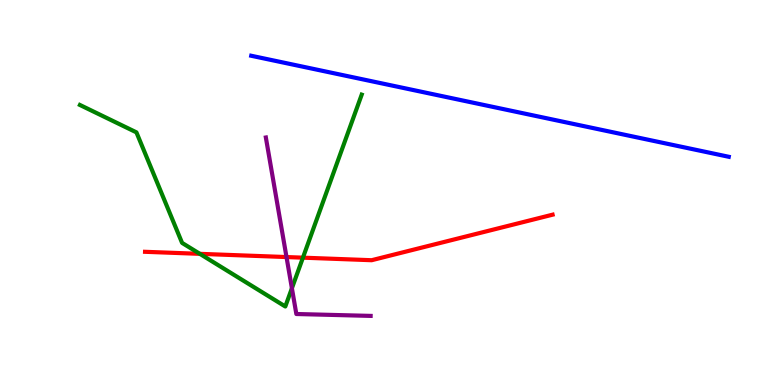[{'lines': ['blue', 'red'], 'intersections': []}, {'lines': ['green', 'red'], 'intersections': [{'x': 2.58, 'y': 3.41}, {'x': 3.91, 'y': 3.31}]}, {'lines': ['purple', 'red'], 'intersections': [{'x': 3.7, 'y': 3.32}]}, {'lines': ['blue', 'green'], 'intersections': []}, {'lines': ['blue', 'purple'], 'intersections': []}, {'lines': ['green', 'purple'], 'intersections': [{'x': 3.77, 'y': 2.51}]}]